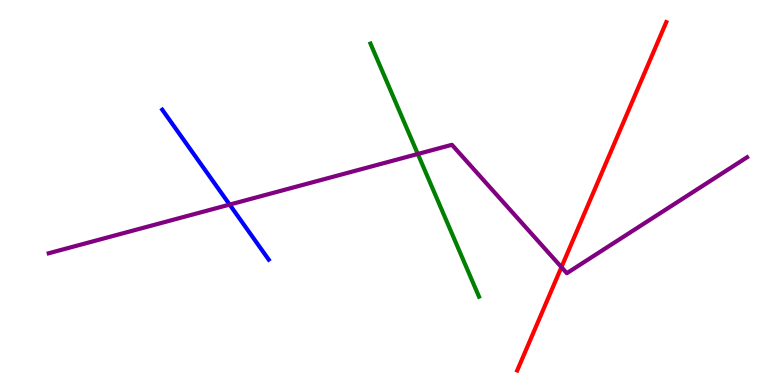[{'lines': ['blue', 'red'], 'intersections': []}, {'lines': ['green', 'red'], 'intersections': []}, {'lines': ['purple', 'red'], 'intersections': [{'x': 7.24, 'y': 3.06}]}, {'lines': ['blue', 'green'], 'intersections': []}, {'lines': ['blue', 'purple'], 'intersections': [{'x': 2.96, 'y': 4.69}]}, {'lines': ['green', 'purple'], 'intersections': [{'x': 5.39, 'y': 6.0}]}]